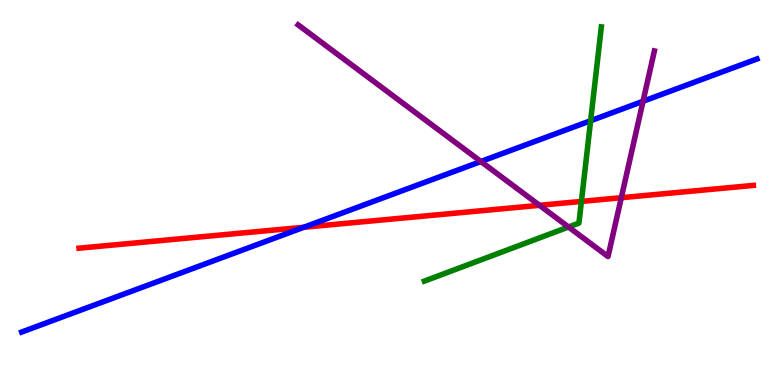[{'lines': ['blue', 'red'], 'intersections': [{'x': 3.92, 'y': 4.1}]}, {'lines': ['green', 'red'], 'intersections': [{'x': 7.5, 'y': 4.77}]}, {'lines': ['purple', 'red'], 'intersections': [{'x': 6.96, 'y': 4.67}, {'x': 8.02, 'y': 4.86}]}, {'lines': ['blue', 'green'], 'intersections': [{'x': 7.62, 'y': 6.86}]}, {'lines': ['blue', 'purple'], 'intersections': [{'x': 6.21, 'y': 5.81}, {'x': 8.3, 'y': 7.37}]}, {'lines': ['green', 'purple'], 'intersections': [{'x': 7.34, 'y': 4.1}]}]